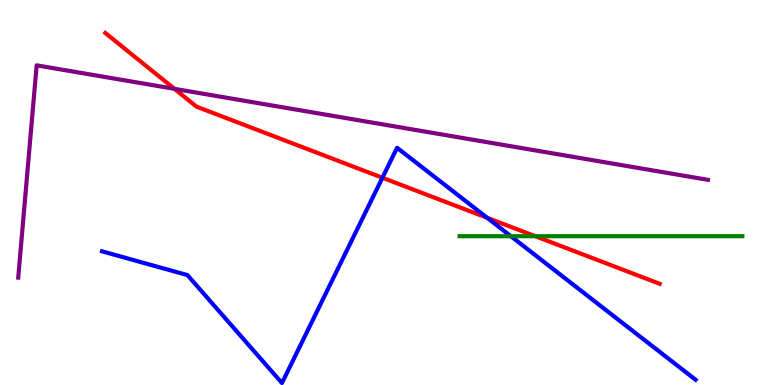[{'lines': ['blue', 'red'], 'intersections': [{'x': 4.93, 'y': 5.38}, {'x': 6.29, 'y': 4.34}]}, {'lines': ['green', 'red'], 'intersections': [{'x': 6.91, 'y': 3.86}]}, {'lines': ['purple', 'red'], 'intersections': [{'x': 2.25, 'y': 7.69}]}, {'lines': ['blue', 'green'], 'intersections': [{'x': 6.59, 'y': 3.86}]}, {'lines': ['blue', 'purple'], 'intersections': []}, {'lines': ['green', 'purple'], 'intersections': []}]